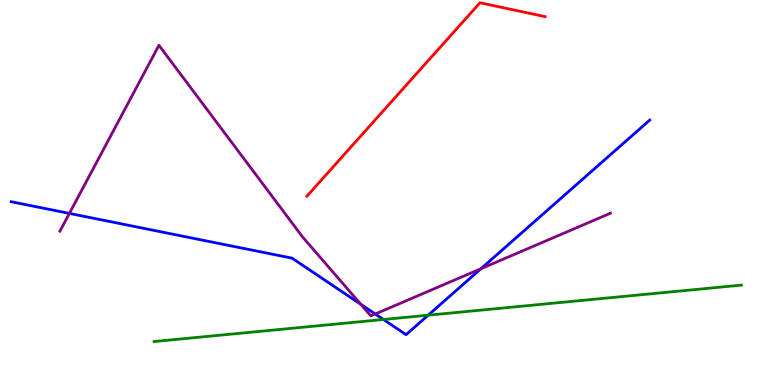[{'lines': ['blue', 'red'], 'intersections': []}, {'lines': ['green', 'red'], 'intersections': []}, {'lines': ['purple', 'red'], 'intersections': []}, {'lines': ['blue', 'green'], 'intersections': [{'x': 4.95, 'y': 1.7}, {'x': 5.52, 'y': 1.81}]}, {'lines': ['blue', 'purple'], 'intersections': [{'x': 0.895, 'y': 4.46}, {'x': 4.66, 'y': 2.1}, {'x': 4.84, 'y': 1.84}, {'x': 6.21, 'y': 3.02}]}, {'lines': ['green', 'purple'], 'intersections': []}]